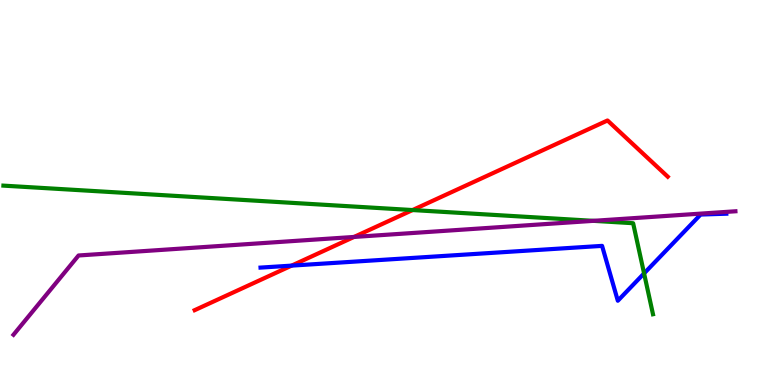[{'lines': ['blue', 'red'], 'intersections': [{'x': 3.76, 'y': 3.1}]}, {'lines': ['green', 'red'], 'intersections': [{'x': 5.32, 'y': 4.54}]}, {'lines': ['purple', 'red'], 'intersections': [{'x': 4.57, 'y': 3.85}]}, {'lines': ['blue', 'green'], 'intersections': [{'x': 8.31, 'y': 2.9}]}, {'lines': ['blue', 'purple'], 'intersections': []}, {'lines': ['green', 'purple'], 'intersections': [{'x': 7.66, 'y': 4.26}]}]